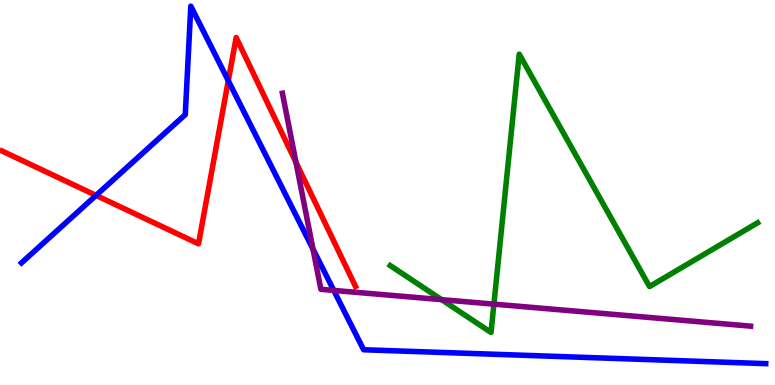[{'lines': ['blue', 'red'], 'intersections': [{'x': 1.24, 'y': 4.92}, {'x': 2.95, 'y': 7.9}]}, {'lines': ['green', 'red'], 'intersections': []}, {'lines': ['purple', 'red'], 'intersections': [{'x': 3.82, 'y': 5.78}]}, {'lines': ['blue', 'green'], 'intersections': []}, {'lines': ['blue', 'purple'], 'intersections': [{'x': 4.04, 'y': 3.53}, {'x': 4.31, 'y': 2.46}]}, {'lines': ['green', 'purple'], 'intersections': [{'x': 5.7, 'y': 2.22}, {'x': 6.37, 'y': 2.1}]}]